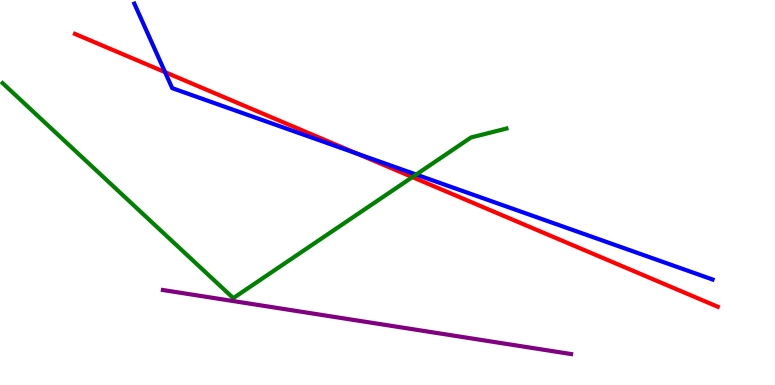[{'lines': ['blue', 'red'], 'intersections': [{'x': 2.13, 'y': 8.13}, {'x': 4.6, 'y': 6.01}]}, {'lines': ['green', 'red'], 'intersections': [{'x': 5.32, 'y': 5.4}]}, {'lines': ['purple', 'red'], 'intersections': []}, {'lines': ['blue', 'green'], 'intersections': [{'x': 5.37, 'y': 5.47}]}, {'lines': ['blue', 'purple'], 'intersections': []}, {'lines': ['green', 'purple'], 'intersections': []}]